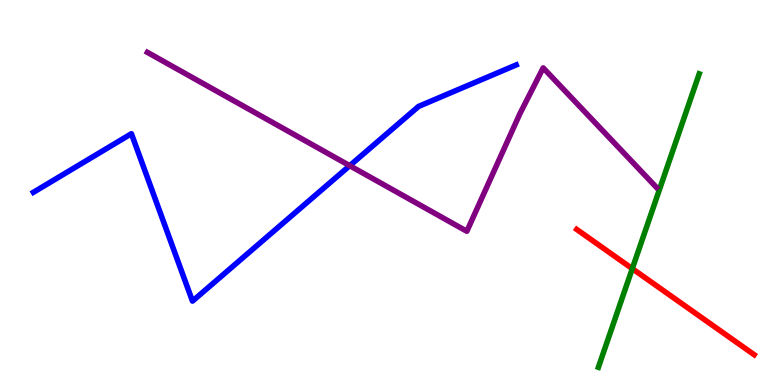[{'lines': ['blue', 'red'], 'intersections': []}, {'lines': ['green', 'red'], 'intersections': [{'x': 8.16, 'y': 3.02}]}, {'lines': ['purple', 'red'], 'intersections': []}, {'lines': ['blue', 'green'], 'intersections': []}, {'lines': ['blue', 'purple'], 'intersections': [{'x': 4.51, 'y': 5.7}]}, {'lines': ['green', 'purple'], 'intersections': []}]